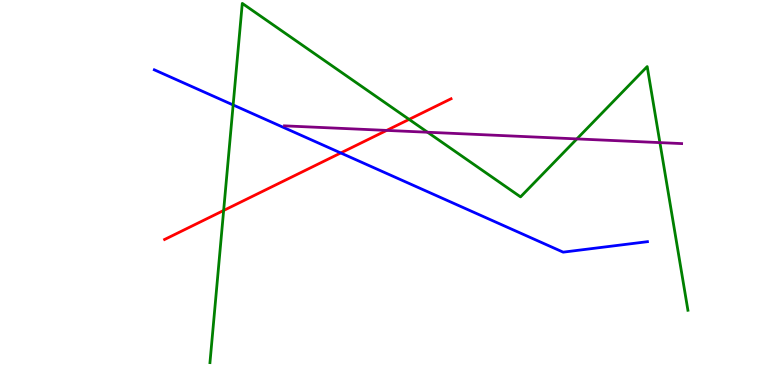[{'lines': ['blue', 'red'], 'intersections': [{'x': 4.4, 'y': 6.03}]}, {'lines': ['green', 'red'], 'intersections': [{'x': 2.89, 'y': 4.53}, {'x': 5.28, 'y': 6.9}]}, {'lines': ['purple', 'red'], 'intersections': [{'x': 4.99, 'y': 6.61}]}, {'lines': ['blue', 'green'], 'intersections': [{'x': 3.01, 'y': 7.27}]}, {'lines': ['blue', 'purple'], 'intersections': []}, {'lines': ['green', 'purple'], 'intersections': [{'x': 5.52, 'y': 6.57}, {'x': 7.44, 'y': 6.39}, {'x': 8.51, 'y': 6.3}]}]